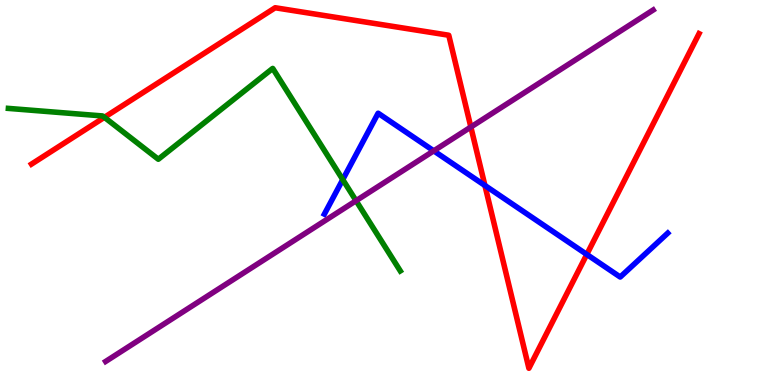[{'lines': ['blue', 'red'], 'intersections': [{'x': 6.26, 'y': 5.18}, {'x': 7.57, 'y': 3.39}]}, {'lines': ['green', 'red'], 'intersections': [{'x': 1.35, 'y': 6.95}]}, {'lines': ['purple', 'red'], 'intersections': [{'x': 6.08, 'y': 6.7}]}, {'lines': ['blue', 'green'], 'intersections': [{'x': 4.42, 'y': 5.34}]}, {'lines': ['blue', 'purple'], 'intersections': [{'x': 5.6, 'y': 6.08}]}, {'lines': ['green', 'purple'], 'intersections': [{'x': 4.59, 'y': 4.79}]}]